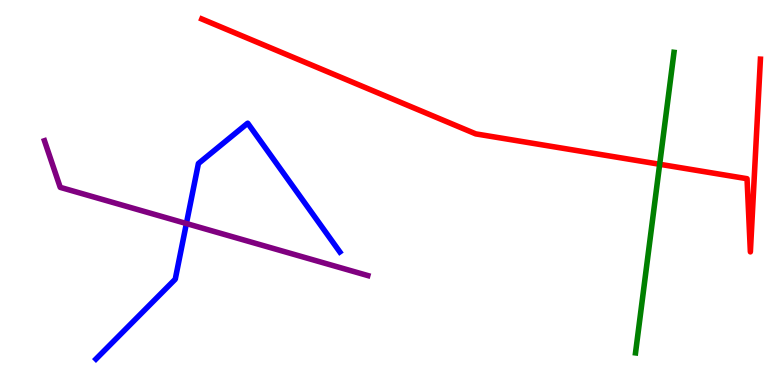[{'lines': ['blue', 'red'], 'intersections': []}, {'lines': ['green', 'red'], 'intersections': [{'x': 8.51, 'y': 5.73}]}, {'lines': ['purple', 'red'], 'intersections': []}, {'lines': ['blue', 'green'], 'intersections': []}, {'lines': ['blue', 'purple'], 'intersections': [{'x': 2.41, 'y': 4.19}]}, {'lines': ['green', 'purple'], 'intersections': []}]